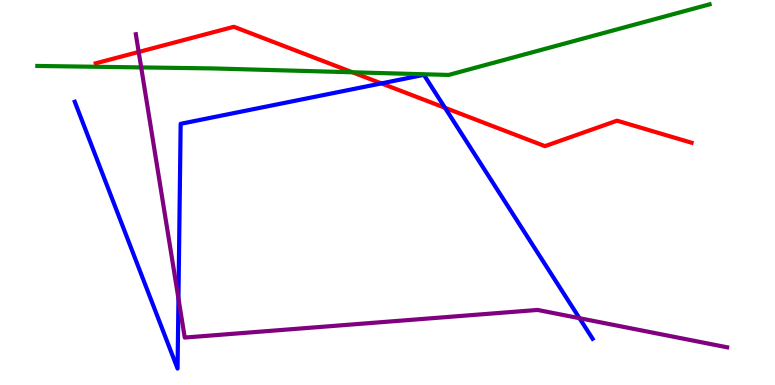[{'lines': ['blue', 'red'], 'intersections': [{'x': 4.92, 'y': 7.83}, {'x': 5.74, 'y': 7.2}]}, {'lines': ['green', 'red'], 'intersections': [{'x': 4.55, 'y': 8.12}]}, {'lines': ['purple', 'red'], 'intersections': [{'x': 1.79, 'y': 8.65}]}, {'lines': ['blue', 'green'], 'intersections': []}, {'lines': ['blue', 'purple'], 'intersections': [{'x': 2.3, 'y': 2.25}, {'x': 7.48, 'y': 1.74}]}, {'lines': ['green', 'purple'], 'intersections': [{'x': 1.82, 'y': 8.25}]}]